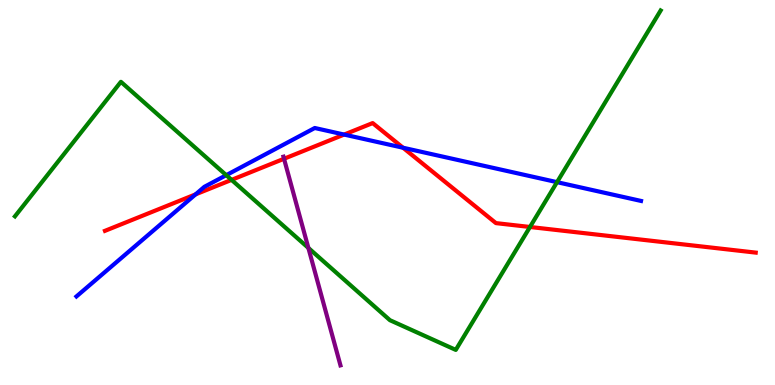[{'lines': ['blue', 'red'], 'intersections': [{'x': 2.52, 'y': 4.95}, {'x': 4.44, 'y': 6.5}, {'x': 5.2, 'y': 6.16}]}, {'lines': ['green', 'red'], 'intersections': [{'x': 2.99, 'y': 5.33}, {'x': 6.84, 'y': 4.1}]}, {'lines': ['purple', 'red'], 'intersections': [{'x': 3.66, 'y': 5.88}]}, {'lines': ['blue', 'green'], 'intersections': [{'x': 2.92, 'y': 5.45}, {'x': 7.19, 'y': 5.27}]}, {'lines': ['blue', 'purple'], 'intersections': []}, {'lines': ['green', 'purple'], 'intersections': [{'x': 3.98, 'y': 3.56}]}]